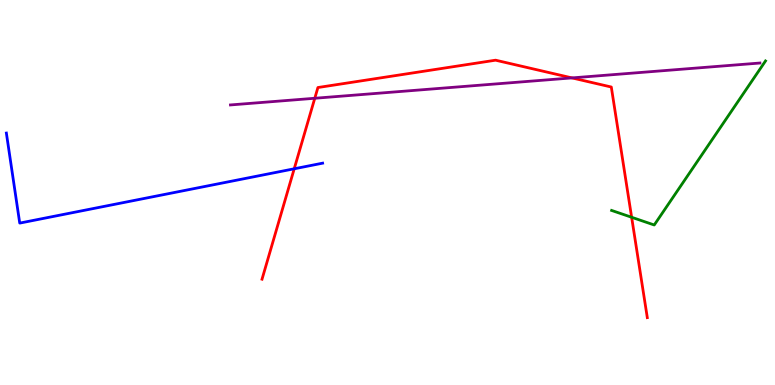[{'lines': ['blue', 'red'], 'intersections': [{'x': 3.8, 'y': 5.62}]}, {'lines': ['green', 'red'], 'intersections': [{'x': 8.15, 'y': 4.36}]}, {'lines': ['purple', 'red'], 'intersections': [{'x': 4.06, 'y': 7.45}, {'x': 7.38, 'y': 7.98}]}, {'lines': ['blue', 'green'], 'intersections': []}, {'lines': ['blue', 'purple'], 'intersections': []}, {'lines': ['green', 'purple'], 'intersections': []}]